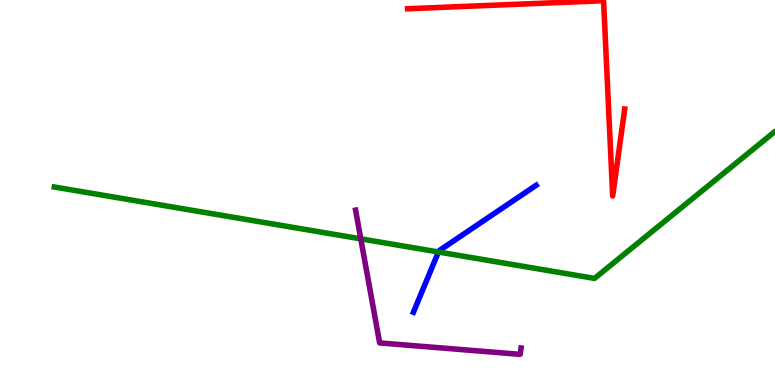[{'lines': ['blue', 'red'], 'intersections': []}, {'lines': ['green', 'red'], 'intersections': []}, {'lines': ['purple', 'red'], 'intersections': []}, {'lines': ['blue', 'green'], 'intersections': [{'x': 5.66, 'y': 3.45}]}, {'lines': ['blue', 'purple'], 'intersections': []}, {'lines': ['green', 'purple'], 'intersections': [{'x': 4.66, 'y': 3.8}]}]